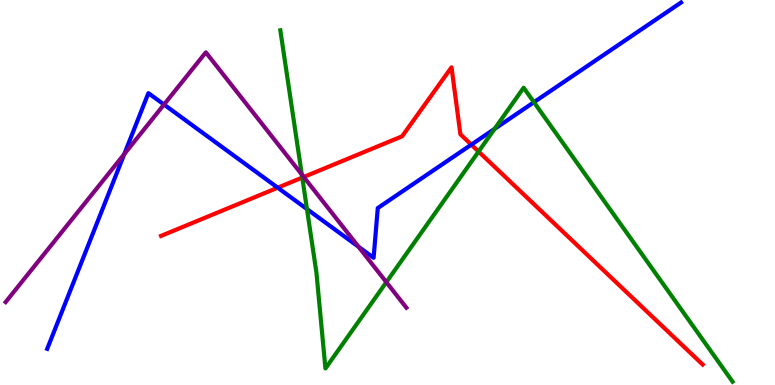[{'lines': ['blue', 'red'], 'intersections': [{'x': 3.58, 'y': 5.12}, {'x': 6.08, 'y': 6.24}]}, {'lines': ['green', 'red'], 'intersections': [{'x': 3.9, 'y': 5.39}, {'x': 6.18, 'y': 6.06}]}, {'lines': ['purple', 'red'], 'intersections': [{'x': 3.92, 'y': 5.4}]}, {'lines': ['blue', 'green'], 'intersections': [{'x': 3.96, 'y': 4.57}, {'x': 6.38, 'y': 6.65}, {'x': 6.89, 'y': 7.35}]}, {'lines': ['blue', 'purple'], 'intersections': [{'x': 1.6, 'y': 6.0}, {'x': 2.12, 'y': 7.28}, {'x': 4.63, 'y': 3.59}]}, {'lines': ['green', 'purple'], 'intersections': [{'x': 3.89, 'y': 5.47}, {'x': 4.99, 'y': 2.67}]}]